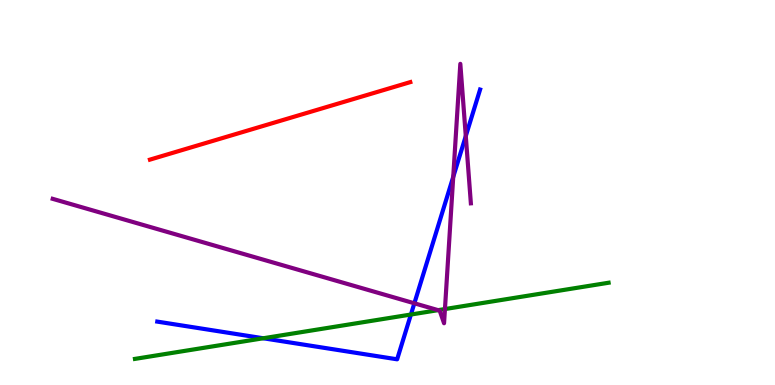[{'lines': ['blue', 'red'], 'intersections': []}, {'lines': ['green', 'red'], 'intersections': []}, {'lines': ['purple', 'red'], 'intersections': []}, {'lines': ['blue', 'green'], 'intersections': [{'x': 3.4, 'y': 1.21}, {'x': 5.3, 'y': 1.83}]}, {'lines': ['blue', 'purple'], 'intersections': [{'x': 5.35, 'y': 2.12}, {'x': 5.85, 'y': 5.41}, {'x': 6.01, 'y': 6.47}]}, {'lines': ['green', 'purple'], 'intersections': [{'x': 5.65, 'y': 1.94}, {'x': 5.74, 'y': 1.97}]}]